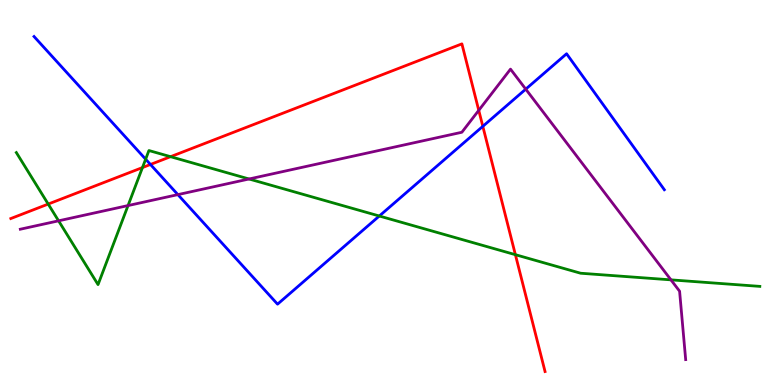[{'lines': ['blue', 'red'], 'intersections': [{'x': 1.94, 'y': 5.73}, {'x': 6.23, 'y': 6.72}]}, {'lines': ['green', 'red'], 'intersections': [{'x': 0.622, 'y': 4.7}, {'x': 1.84, 'y': 5.65}, {'x': 2.2, 'y': 5.93}, {'x': 6.65, 'y': 3.38}]}, {'lines': ['purple', 'red'], 'intersections': [{'x': 6.18, 'y': 7.13}]}, {'lines': ['blue', 'green'], 'intersections': [{'x': 1.88, 'y': 5.87}, {'x': 4.89, 'y': 4.39}]}, {'lines': ['blue', 'purple'], 'intersections': [{'x': 2.3, 'y': 4.94}, {'x': 6.78, 'y': 7.68}]}, {'lines': ['green', 'purple'], 'intersections': [{'x': 0.756, 'y': 4.26}, {'x': 1.65, 'y': 4.66}, {'x': 3.21, 'y': 5.35}, {'x': 8.66, 'y': 2.73}]}]